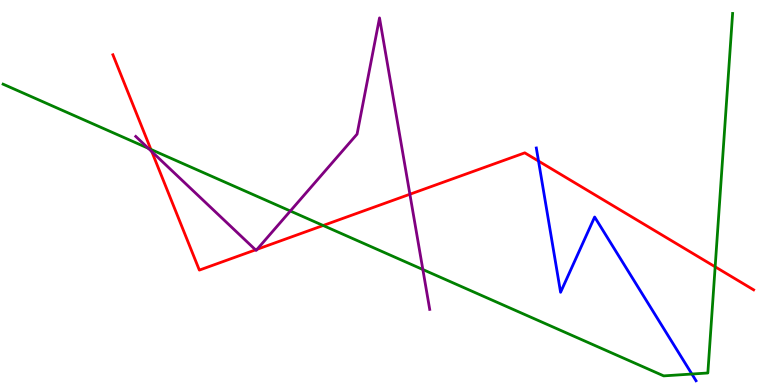[{'lines': ['blue', 'red'], 'intersections': [{'x': 6.95, 'y': 5.82}]}, {'lines': ['green', 'red'], 'intersections': [{'x': 1.95, 'y': 6.12}, {'x': 4.17, 'y': 4.14}, {'x': 9.23, 'y': 3.07}]}, {'lines': ['purple', 'red'], 'intersections': [{'x': 1.96, 'y': 6.06}, {'x': 3.3, 'y': 3.51}, {'x': 3.32, 'y': 3.52}, {'x': 5.29, 'y': 4.95}]}, {'lines': ['blue', 'green'], 'intersections': [{'x': 8.93, 'y': 0.285}]}, {'lines': ['blue', 'purple'], 'intersections': []}, {'lines': ['green', 'purple'], 'intersections': [{'x': 1.91, 'y': 6.15}, {'x': 3.75, 'y': 4.52}, {'x': 5.46, 'y': 3.0}]}]